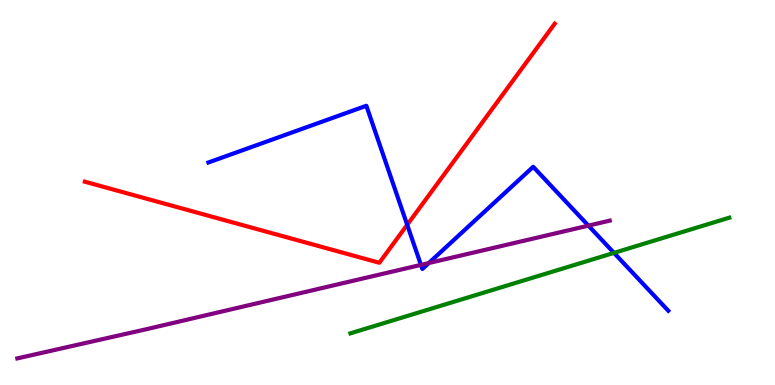[{'lines': ['blue', 'red'], 'intersections': [{'x': 5.25, 'y': 4.16}]}, {'lines': ['green', 'red'], 'intersections': []}, {'lines': ['purple', 'red'], 'intersections': []}, {'lines': ['blue', 'green'], 'intersections': [{'x': 7.92, 'y': 3.43}]}, {'lines': ['blue', 'purple'], 'intersections': [{'x': 5.43, 'y': 3.12}, {'x': 5.53, 'y': 3.17}, {'x': 7.59, 'y': 4.14}]}, {'lines': ['green', 'purple'], 'intersections': []}]